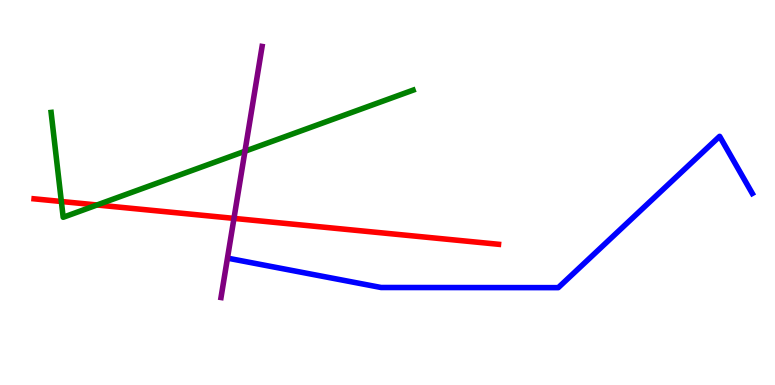[{'lines': ['blue', 'red'], 'intersections': []}, {'lines': ['green', 'red'], 'intersections': [{'x': 0.792, 'y': 4.77}, {'x': 1.25, 'y': 4.68}]}, {'lines': ['purple', 'red'], 'intersections': [{'x': 3.02, 'y': 4.33}]}, {'lines': ['blue', 'green'], 'intersections': []}, {'lines': ['blue', 'purple'], 'intersections': []}, {'lines': ['green', 'purple'], 'intersections': [{'x': 3.16, 'y': 6.07}]}]